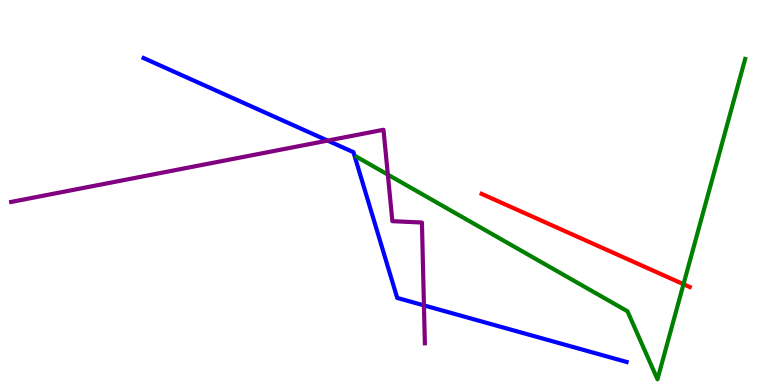[{'lines': ['blue', 'red'], 'intersections': []}, {'lines': ['green', 'red'], 'intersections': [{'x': 8.82, 'y': 2.62}]}, {'lines': ['purple', 'red'], 'intersections': []}, {'lines': ['blue', 'green'], 'intersections': []}, {'lines': ['blue', 'purple'], 'intersections': [{'x': 4.23, 'y': 6.35}, {'x': 5.47, 'y': 2.07}]}, {'lines': ['green', 'purple'], 'intersections': [{'x': 5.0, 'y': 5.46}]}]